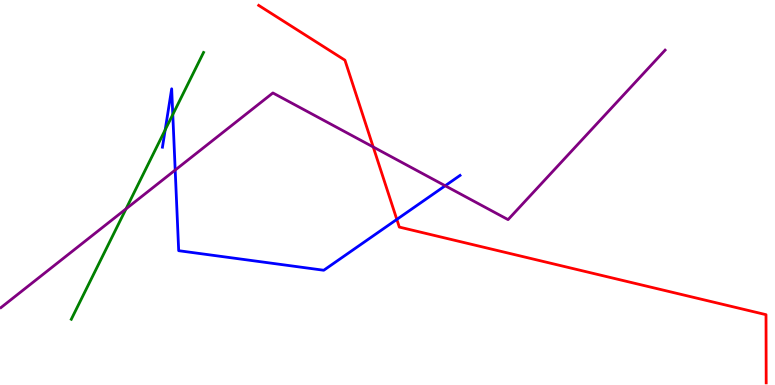[{'lines': ['blue', 'red'], 'intersections': [{'x': 5.12, 'y': 4.3}]}, {'lines': ['green', 'red'], 'intersections': []}, {'lines': ['purple', 'red'], 'intersections': [{'x': 4.82, 'y': 6.18}]}, {'lines': ['blue', 'green'], 'intersections': [{'x': 2.13, 'y': 6.63}, {'x': 2.23, 'y': 7.03}]}, {'lines': ['blue', 'purple'], 'intersections': [{'x': 2.26, 'y': 5.58}, {'x': 5.74, 'y': 5.18}]}, {'lines': ['green', 'purple'], 'intersections': [{'x': 1.63, 'y': 4.57}]}]